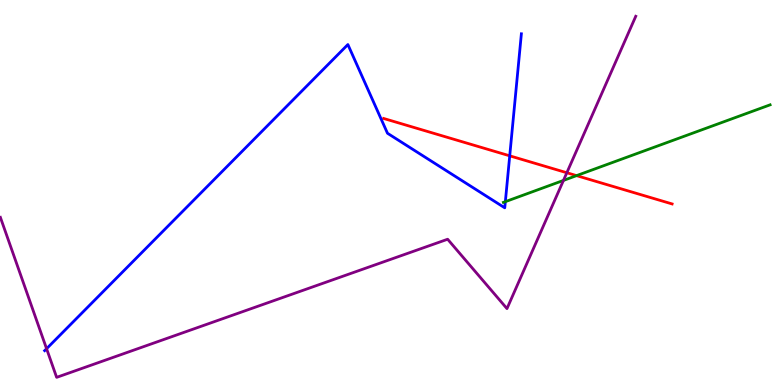[{'lines': ['blue', 'red'], 'intersections': [{'x': 6.58, 'y': 5.95}]}, {'lines': ['green', 'red'], 'intersections': [{'x': 7.44, 'y': 5.44}]}, {'lines': ['purple', 'red'], 'intersections': [{'x': 7.31, 'y': 5.51}]}, {'lines': ['blue', 'green'], 'intersections': [{'x': 6.52, 'y': 4.76}]}, {'lines': ['blue', 'purple'], 'intersections': [{'x': 0.601, 'y': 0.943}]}, {'lines': ['green', 'purple'], 'intersections': [{'x': 7.27, 'y': 5.31}]}]